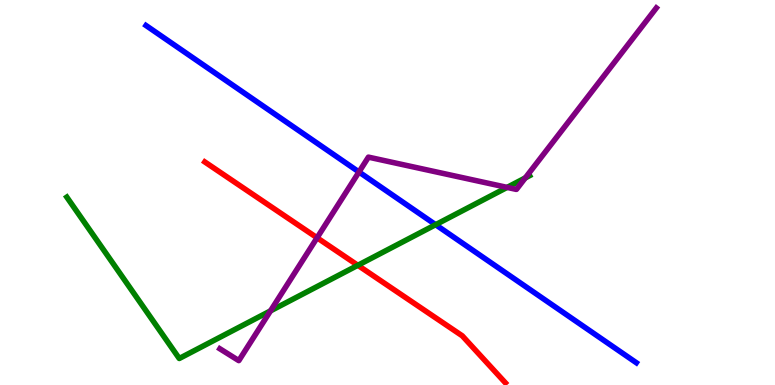[{'lines': ['blue', 'red'], 'intersections': []}, {'lines': ['green', 'red'], 'intersections': [{'x': 4.62, 'y': 3.11}]}, {'lines': ['purple', 'red'], 'intersections': [{'x': 4.09, 'y': 3.82}]}, {'lines': ['blue', 'green'], 'intersections': [{'x': 5.62, 'y': 4.16}]}, {'lines': ['blue', 'purple'], 'intersections': [{'x': 4.63, 'y': 5.53}]}, {'lines': ['green', 'purple'], 'intersections': [{'x': 3.49, 'y': 1.93}, {'x': 6.54, 'y': 5.13}, {'x': 6.78, 'y': 5.38}]}]